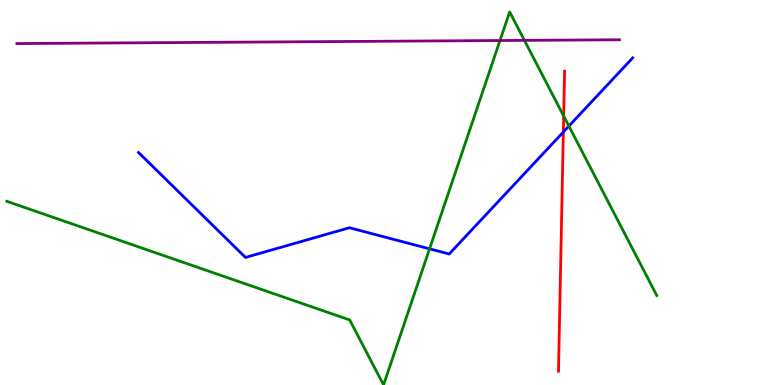[{'lines': ['blue', 'red'], 'intersections': [{'x': 7.27, 'y': 6.57}]}, {'lines': ['green', 'red'], 'intersections': [{'x': 7.27, 'y': 6.99}]}, {'lines': ['purple', 'red'], 'intersections': []}, {'lines': ['blue', 'green'], 'intersections': [{'x': 5.54, 'y': 3.54}, {'x': 7.34, 'y': 6.73}]}, {'lines': ['blue', 'purple'], 'intersections': []}, {'lines': ['green', 'purple'], 'intersections': [{'x': 6.45, 'y': 8.95}, {'x': 6.77, 'y': 8.95}]}]